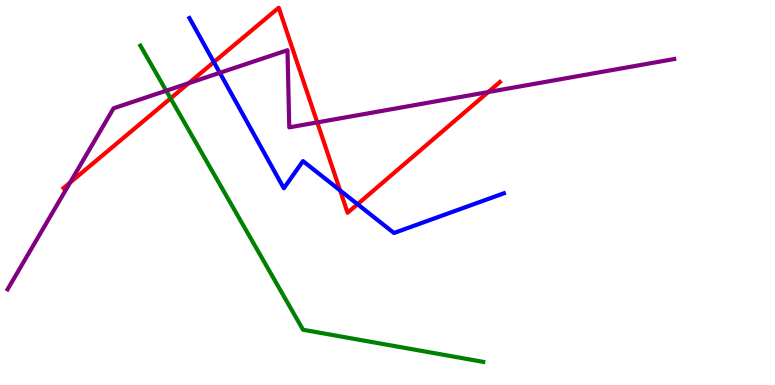[{'lines': ['blue', 'red'], 'intersections': [{'x': 2.76, 'y': 8.39}, {'x': 4.39, 'y': 5.05}, {'x': 4.61, 'y': 4.7}]}, {'lines': ['green', 'red'], 'intersections': [{'x': 2.2, 'y': 7.45}]}, {'lines': ['purple', 'red'], 'intersections': [{'x': 0.904, 'y': 5.26}, {'x': 2.43, 'y': 7.84}, {'x': 4.09, 'y': 6.82}, {'x': 6.3, 'y': 7.61}]}, {'lines': ['blue', 'green'], 'intersections': []}, {'lines': ['blue', 'purple'], 'intersections': [{'x': 2.84, 'y': 8.11}]}, {'lines': ['green', 'purple'], 'intersections': [{'x': 2.14, 'y': 7.64}]}]